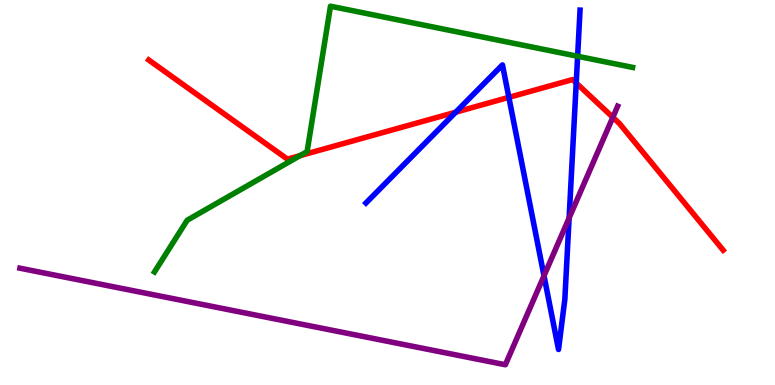[{'lines': ['blue', 'red'], 'intersections': [{'x': 5.88, 'y': 7.09}, {'x': 6.57, 'y': 7.47}, {'x': 7.44, 'y': 7.84}]}, {'lines': ['green', 'red'], 'intersections': [{'x': 3.87, 'y': 5.96}]}, {'lines': ['purple', 'red'], 'intersections': [{'x': 7.91, 'y': 6.95}]}, {'lines': ['blue', 'green'], 'intersections': [{'x': 7.45, 'y': 8.54}]}, {'lines': ['blue', 'purple'], 'intersections': [{'x': 7.02, 'y': 2.84}, {'x': 7.34, 'y': 4.34}]}, {'lines': ['green', 'purple'], 'intersections': []}]